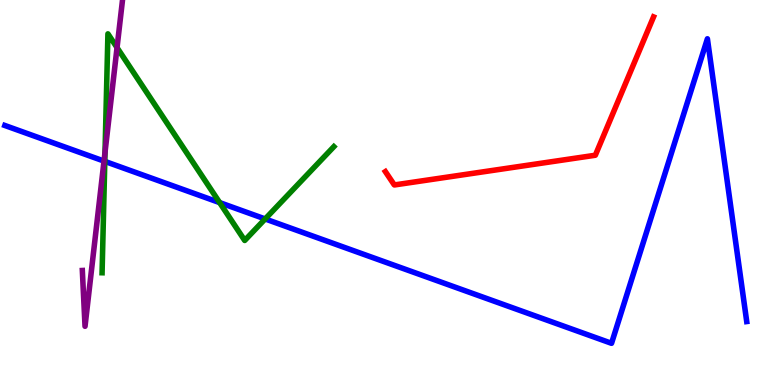[{'lines': ['blue', 'red'], 'intersections': []}, {'lines': ['green', 'red'], 'intersections': []}, {'lines': ['purple', 'red'], 'intersections': []}, {'lines': ['blue', 'green'], 'intersections': [{'x': 1.35, 'y': 5.81}, {'x': 2.83, 'y': 4.74}, {'x': 3.42, 'y': 4.31}]}, {'lines': ['blue', 'purple'], 'intersections': [{'x': 1.34, 'y': 5.82}]}, {'lines': ['green', 'purple'], 'intersections': [{'x': 1.36, 'y': 6.05}, {'x': 1.51, 'y': 8.76}]}]